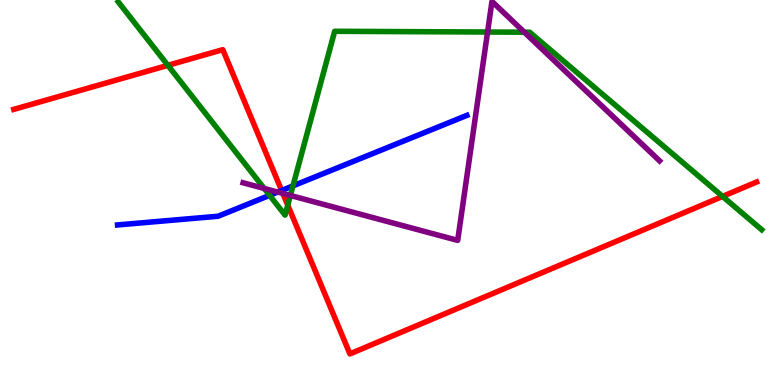[{'lines': ['blue', 'red'], 'intersections': [{'x': 3.63, 'y': 5.05}]}, {'lines': ['green', 'red'], 'intersections': [{'x': 2.17, 'y': 8.3}, {'x': 3.71, 'y': 4.67}, {'x': 9.32, 'y': 4.9}]}, {'lines': ['purple', 'red'], 'intersections': [{'x': 3.65, 'y': 4.97}]}, {'lines': ['blue', 'green'], 'intersections': [{'x': 3.48, 'y': 4.93}, {'x': 3.78, 'y': 5.17}]}, {'lines': ['blue', 'purple'], 'intersections': [{'x': 3.58, 'y': 5.01}]}, {'lines': ['green', 'purple'], 'intersections': [{'x': 3.41, 'y': 5.1}, {'x': 3.75, 'y': 4.92}, {'x': 6.29, 'y': 9.17}, {'x': 6.77, 'y': 9.16}]}]